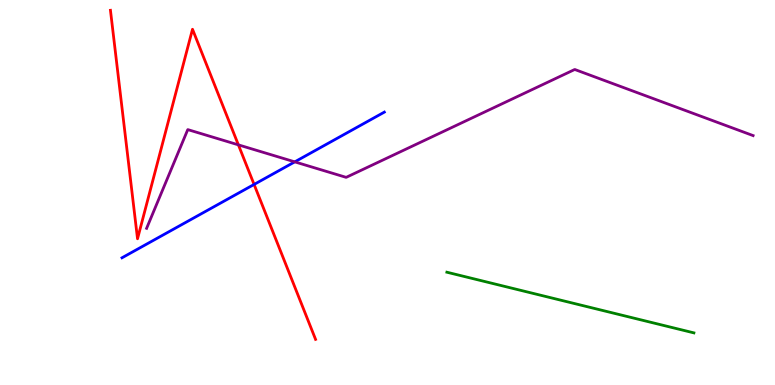[{'lines': ['blue', 'red'], 'intersections': [{'x': 3.28, 'y': 5.21}]}, {'lines': ['green', 'red'], 'intersections': []}, {'lines': ['purple', 'red'], 'intersections': [{'x': 3.08, 'y': 6.24}]}, {'lines': ['blue', 'green'], 'intersections': []}, {'lines': ['blue', 'purple'], 'intersections': [{'x': 3.8, 'y': 5.8}]}, {'lines': ['green', 'purple'], 'intersections': []}]